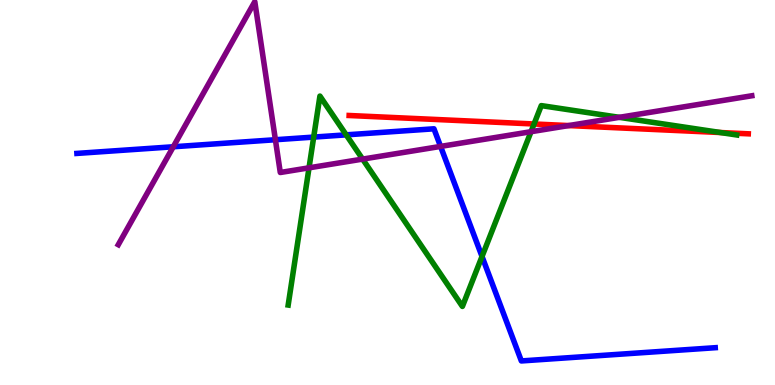[{'lines': ['blue', 'red'], 'intersections': []}, {'lines': ['green', 'red'], 'intersections': [{'x': 6.89, 'y': 6.78}, {'x': 9.3, 'y': 6.56}]}, {'lines': ['purple', 'red'], 'intersections': [{'x': 7.34, 'y': 6.74}]}, {'lines': ['blue', 'green'], 'intersections': [{'x': 4.05, 'y': 6.44}, {'x': 4.47, 'y': 6.5}, {'x': 6.22, 'y': 3.34}]}, {'lines': ['blue', 'purple'], 'intersections': [{'x': 2.24, 'y': 6.19}, {'x': 3.55, 'y': 6.37}, {'x': 5.68, 'y': 6.2}]}, {'lines': ['green', 'purple'], 'intersections': [{'x': 3.99, 'y': 5.64}, {'x': 4.68, 'y': 5.87}, {'x': 6.85, 'y': 6.58}, {'x': 7.99, 'y': 6.95}]}]